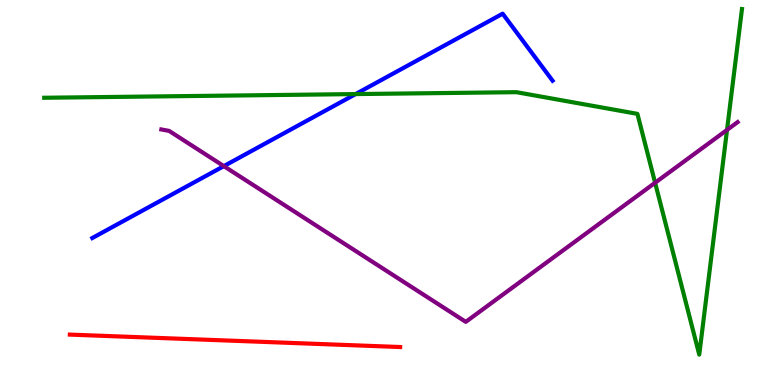[{'lines': ['blue', 'red'], 'intersections': []}, {'lines': ['green', 'red'], 'intersections': []}, {'lines': ['purple', 'red'], 'intersections': []}, {'lines': ['blue', 'green'], 'intersections': [{'x': 4.59, 'y': 7.56}]}, {'lines': ['blue', 'purple'], 'intersections': [{'x': 2.89, 'y': 5.69}]}, {'lines': ['green', 'purple'], 'intersections': [{'x': 8.45, 'y': 5.25}, {'x': 9.38, 'y': 6.63}]}]